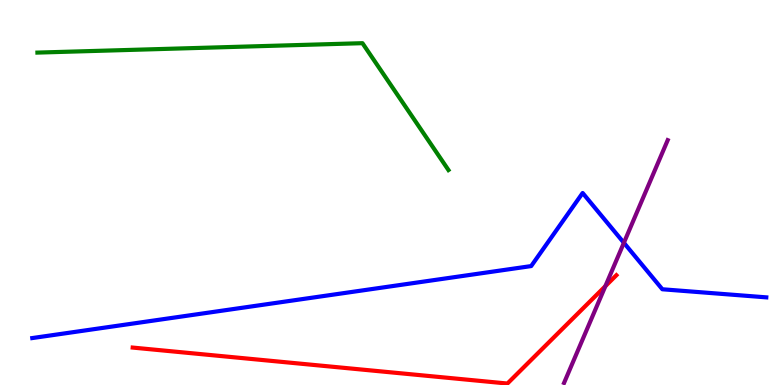[{'lines': ['blue', 'red'], 'intersections': []}, {'lines': ['green', 'red'], 'intersections': []}, {'lines': ['purple', 'red'], 'intersections': [{'x': 7.81, 'y': 2.57}]}, {'lines': ['blue', 'green'], 'intersections': []}, {'lines': ['blue', 'purple'], 'intersections': [{'x': 8.05, 'y': 3.69}]}, {'lines': ['green', 'purple'], 'intersections': []}]